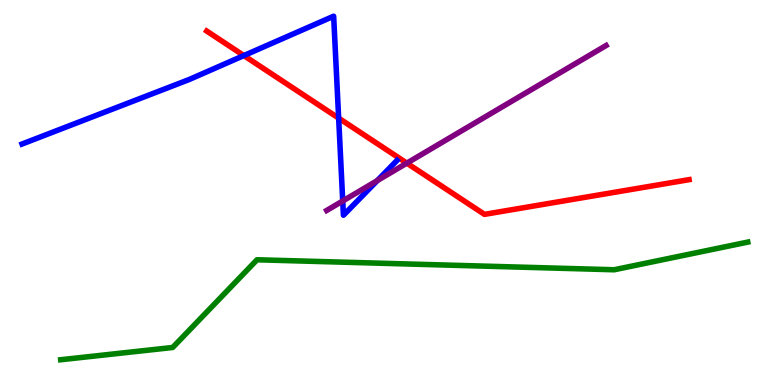[{'lines': ['blue', 'red'], 'intersections': [{'x': 3.15, 'y': 8.56}, {'x': 4.37, 'y': 6.93}]}, {'lines': ['green', 'red'], 'intersections': []}, {'lines': ['purple', 'red'], 'intersections': [{'x': 5.25, 'y': 5.76}]}, {'lines': ['blue', 'green'], 'intersections': []}, {'lines': ['blue', 'purple'], 'intersections': [{'x': 4.42, 'y': 4.78}, {'x': 4.87, 'y': 5.31}]}, {'lines': ['green', 'purple'], 'intersections': []}]